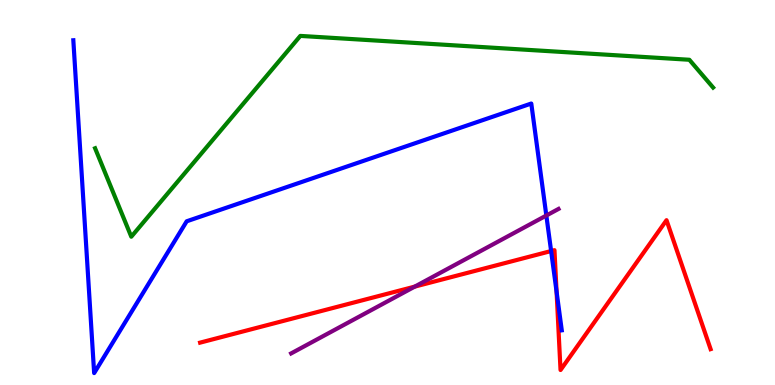[{'lines': ['blue', 'red'], 'intersections': [{'x': 7.11, 'y': 3.48}, {'x': 7.18, 'y': 2.42}]}, {'lines': ['green', 'red'], 'intersections': []}, {'lines': ['purple', 'red'], 'intersections': [{'x': 5.35, 'y': 2.56}]}, {'lines': ['blue', 'green'], 'intersections': []}, {'lines': ['blue', 'purple'], 'intersections': [{'x': 7.05, 'y': 4.4}]}, {'lines': ['green', 'purple'], 'intersections': []}]